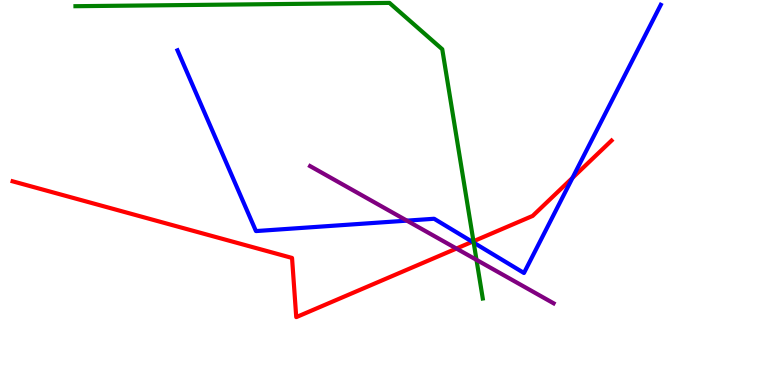[{'lines': ['blue', 'red'], 'intersections': [{'x': 6.09, 'y': 3.72}, {'x': 7.39, 'y': 5.38}]}, {'lines': ['green', 'red'], 'intersections': [{'x': 6.11, 'y': 3.73}]}, {'lines': ['purple', 'red'], 'intersections': [{'x': 5.89, 'y': 3.54}]}, {'lines': ['blue', 'green'], 'intersections': [{'x': 6.11, 'y': 3.7}]}, {'lines': ['blue', 'purple'], 'intersections': [{'x': 5.25, 'y': 4.27}]}, {'lines': ['green', 'purple'], 'intersections': [{'x': 6.15, 'y': 3.25}]}]